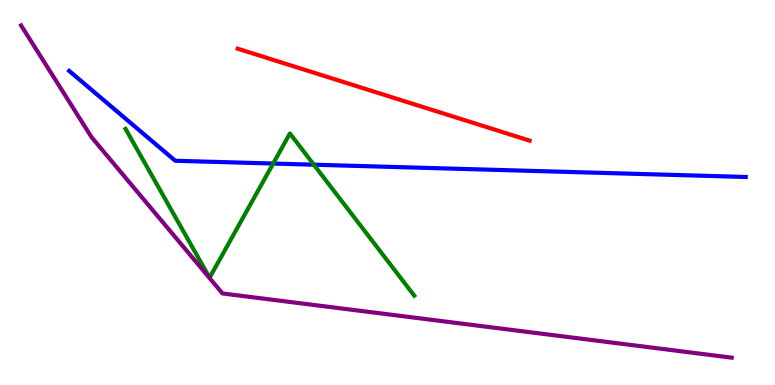[{'lines': ['blue', 'red'], 'intersections': []}, {'lines': ['green', 'red'], 'intersections': []}, {'lines': ['purple', 'red'], 'intersections': []}, {'lines': ['blue', 'green'], 'intersections': [{'x': 3.52, 'y': 5.75}, {'x': 4.05, 'y': 5.72}]}, {'lines': ['blue', 'purple'], 'intersections': []}, {'lines': ['green', 'purple'], 'intersections': []}]